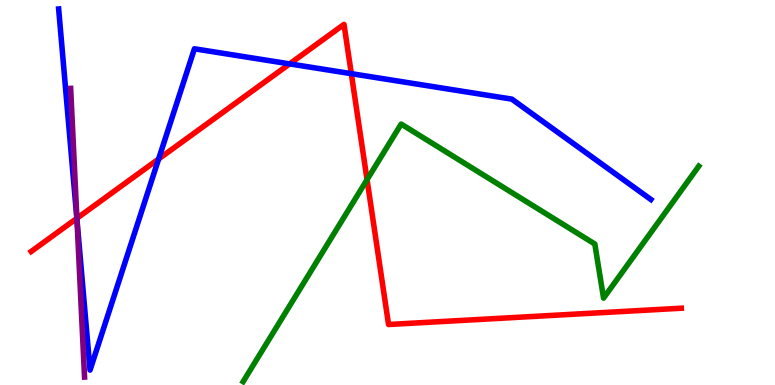[{'lines': ['blue', 'red'], 'intersections': [{'x': 0.992, 'y': 4.33}, {'x': 2.05, 'y': 5.87}, {'x': 3.74, 'y': 8.34}, {'x': 4.53, 'y': 8.09}]}, {'lines': ['green', 'red'], 'intersections': [{'x': 4.74, 'y': 5.33}]}, {'lines': ['purple', 'red'], 'intersections': [{'x': 0.992, 'y': 4.33}]}, {'lines': ['blue', 'green'], 'intersections': []}, {'lines': ['blue', 'purple'], 'intersections': [{'x': 0.993, 'y': 4.29}]}, {'lines': ['green', 'purple'], 'intersections': []}]